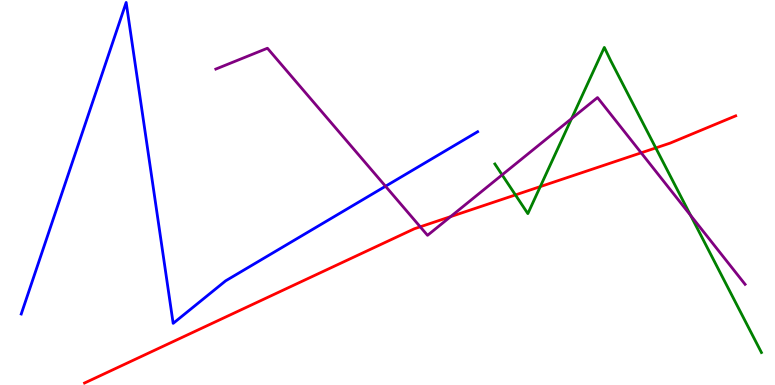[{'lines': ['blue', 'red'], 'intersections': []}, {'lines': ['green', 'red'], 'intersections': [{'x': 6.65, 'y': 4.94}, {'x': 6.97, 'y': 5.15}, {'x': 8.46, 'y': 6.16}]}, {'lines': ['purple', 'red'], 'intersections': [{'x': 5.42, 'y': 4.11}, {'x': 5.81, 'y': 4.37}, {'x': 8.27, 'y': 6.03}]}, {'lines': ['blue', 'green'], 'intersections': []}, {'lines': ['blue', 'purple'], 'intersections': [{'x': 4.97, 'y': 5.16}]}, {'lines': ['green', 'purple'], 'intersections': [{'x': 6.48, 'y': 5.46}, {'x': 7.38, 'y': 6.92}, {'x': 8.91, 'y': 4.41}]}]